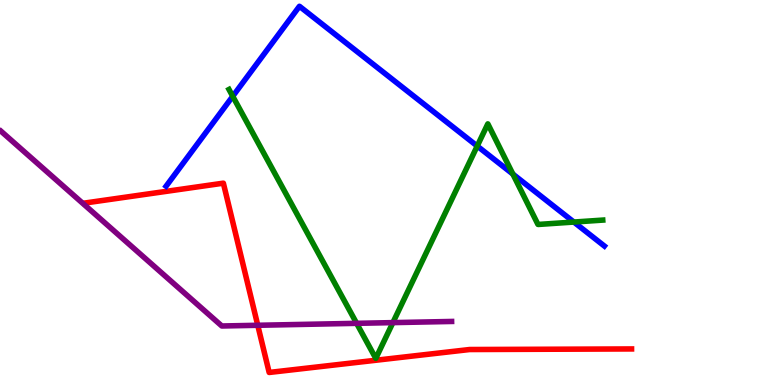[{'lines': ['blue', 'red'], 'intersections': []}, {'lines': ['green', 'red'], 'intersections': []}, {'lines': ['purple', 'red'], 'intersections': [{'x': 3.33, 'y': 1.55}]}, {'lines': ['blue', 'green'], 'intersections': [{'x': 3.0, 'y': 7.5}, {'x': 6.16, 'y': 6.21}, {'x': 6.62, 'y': 5.48}, {'x': 7.4, 'y': 4.23}]}, {'lines': ['blue', 'purple'], 'intersections': []}, {'lines': ['green', 'purple'], 'intersections': [{'x': 4.6, 'y': 1.6}, {'x': 5.07, 'y': 1.62}]}]